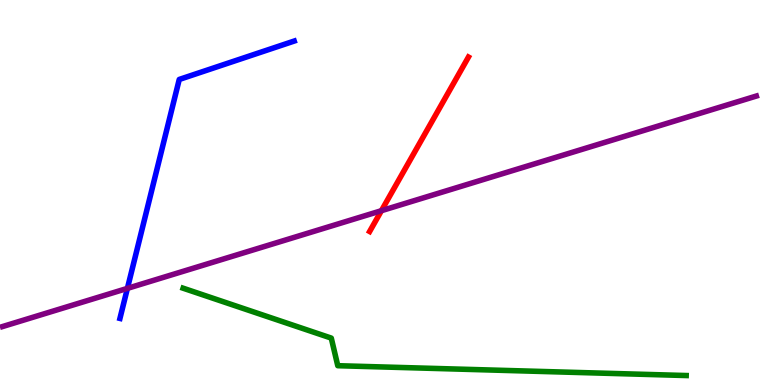[{'lines': ['blue', 'red'], 'intersections': []}, {'lines': ['green', 'red'], 'intersections': []}, {'lines': ['purple', 'red'], 'intersections': [{'x': 4.92, 'y': 4.53}]}, {'lines': ['blue', 'green'], 'intersections': []}, {'lines': ['blue', 'purple'], 'intersections': [{'x': 1.64, 'y': 2.51}]}, {'lines': ['green', 'purple'], 'intersections': []}]